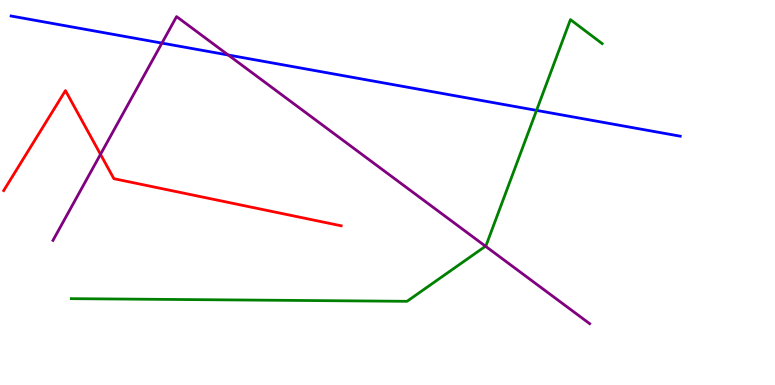[{'lines': ['blue', 'red'], 'intersections': []}, {'lines': ['green', 'red'], 'intersections': []}, {'lines': ['purple', 'red'], 'intersections': [{'x': 1.3, 'y': 5.99}]}, {'lines': ['blue', 'green'], 'intersections': [{'x': 6.92, 'y': 7.13}]}, {'lines': ['blue', 'purple'], 'intersections': [{'x': 2.09, 'y': 8.88}, {'x': 2.95, 'y': 8.57}]}, {'lines': ['green', 'purple'], 'intersections': [{'x': 6.26, 'y': 3.6}]}]